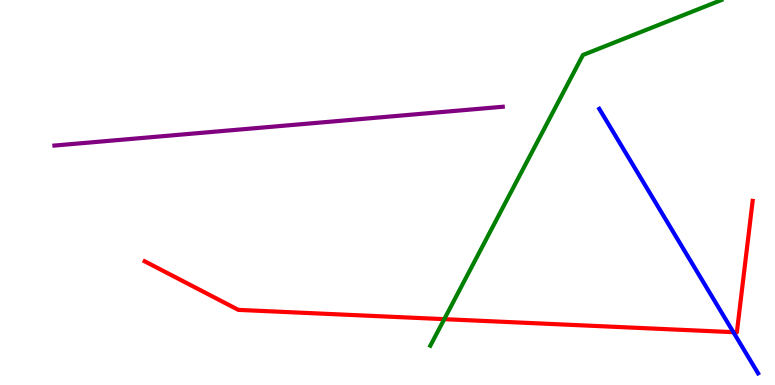[{'lines': ['blue', 'red'], 'intersections': [{'x': 9.46, 'y': 1.37}]}, {'lines': ['green', 'red'], 'intersections': [{'x': 5.73, 'y': 1.71}]}, {'lines': ['purple', 'red'], 'intersections': []}, {'lines': ['blue', 'green'], 'intersections': []}, {'lines': ['blue', 'purple'], 'intersections': []}, {'lines': ['green', 'purple'], 'intersections': []}]